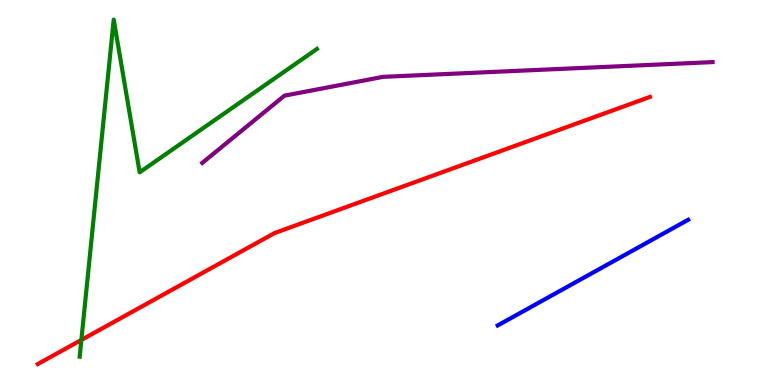[{'lines': ['blue', 'red'], 'intersections': []}, {'lines': ['green', 'red'], 'intersections': [{'x': 1.05, 'y': 1.17}]}, {'lines': ['purple', 'red'], 'intersections': []}, {'lines': ['blue', 'green'], 'intersections': []}, {'lines': ['blue', 'purple'], 'intersections': []}, {'lines': ['green', 'purple'], 'intersections': []}]